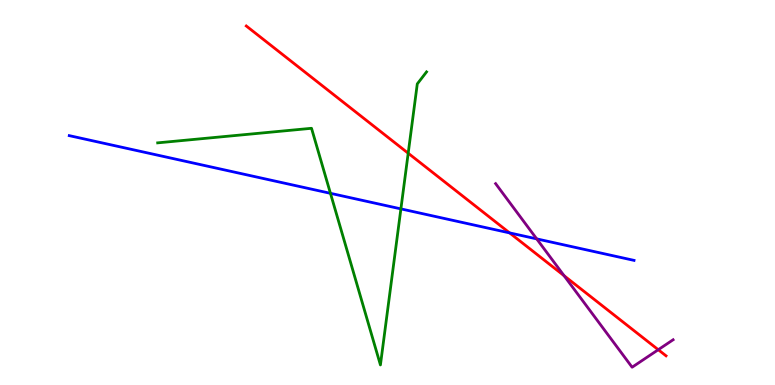[{'lines': ['blue', 'red'], 'intersections': [{'x': 6.58, 'y': 3.95}]}, {'lines': ['green', 'red'], 'intersections': [{'x': 5.27, 'y': 6.02}]}, {'lines': ['purple', 'red'], 'intersections': [{'x': 7.28, 'y': 2.84}, {'x': 8.49, 'y': 0.917}]}, {'lines': ['blue', 'green'], 'intersections': [{'x': 4.26, 'y': 4.98}, {'x': 5.17, 'y': 4.57}]}, {'lines': ['blue', 'purple'], 'intersections': [{'x': 6.93, 'y': 3.8}]}, {'lines': ['green', 'purple'], 'intersections': []}]